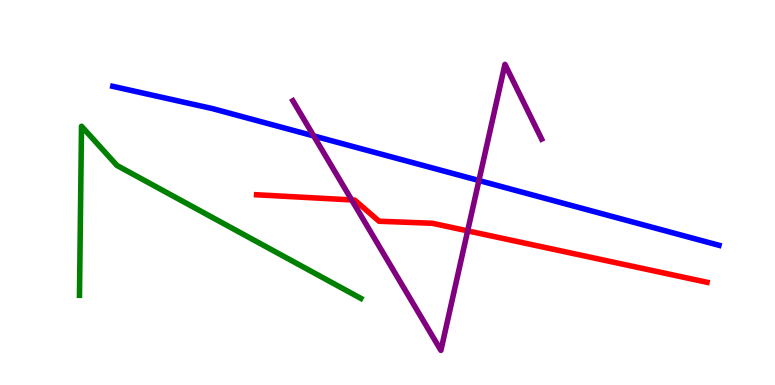[{'lines': ['blue', 'red'], 'intersections': []}, {'lines': ['green', 'red'], 'intersections': []}, {'lines': ['purple', 'red'], 'intersections': [{'x': 4.54, 'y': 4.81}, {'x': 6.03, 'y': 4.0}]}, {'lines': ['blue', 'green'], 'intersections': []}, {'lines': ['blue', 'purple'], 'intersections': [{'x': 4.05, 'y': 6.47}, {'x': 6.18, 'y': 5.31}]}, {'lines': ['green', 'purple'], 'intersections': []}]